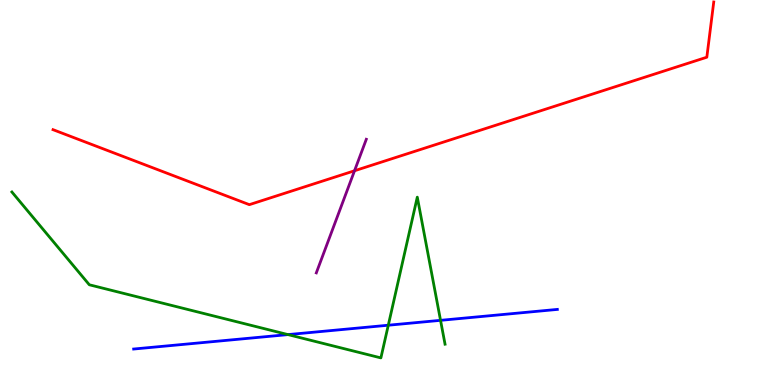[{'lines': ['blue', 'red'], 'intersections': []}, {'lines': ['green', 'red'], 'intersections': []}, {'lines': ['purple', 'red'], 'intersections': [{'x': 4.57, 'y': 5.56}]}, {'lines': ['blue', 'green'], 'intersections': [{'x': 3.72, 'y': 1.31}, {'x': 5.01, 'y': 1.55}, {'x': 5.68, 'y': 1.68}]}, {'lines': ['blue', 'purple'], 'intersections': []}, {'lines': ['green', 'purple'], 'intersections': []}]